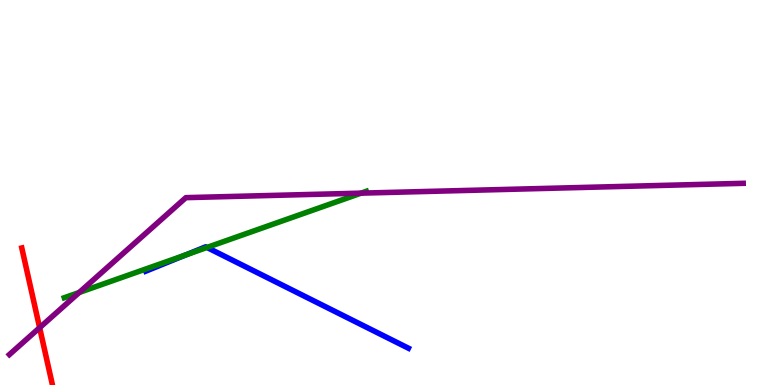[{'lines': ['blue', 'red'], 'intersections': []}, {'lines': ['green', 'red'], 'intersections': []}, {'lines': ['purple', 'red'], 'intersections': [{'x': 0.511, 'y': 1.49}]}, {'lines': ['blue', 'green'], 'intersections': [{'x': 2.39, 'y': 3.38}, {'x': 2.67, 'y': 3.57}]}, {'lines': ['blue', 'purple'], 'intersections': []}, {'lines': ['green', 'purple'], 'intersections': [{'x': 1.02, 'y': 2.4}, {'x': 4.66, 'y': 4.98}]}]